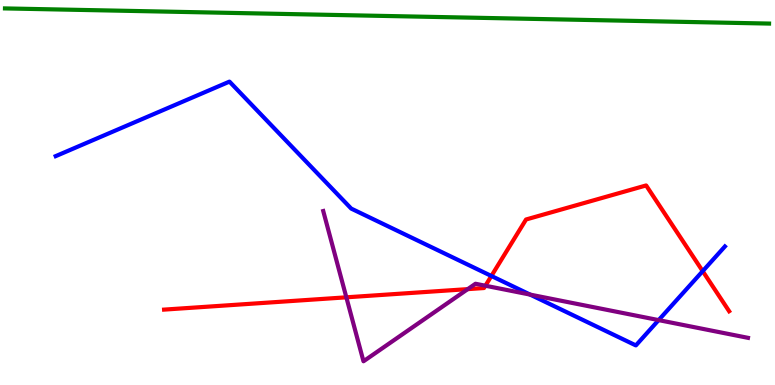[{'lines': ['blue', 'red'], 'intersections': [{'x': 6.34, 'y': 2.83}, {'x': 9.07, 'y': 2.96}]}, {'lines': ['green', 'red'], 'intersections': []}, {'lines': ['purple', 'red'], 'intersections': [{'x': 4.47, 'y': 2.28}, {'x': 6.04, 'y': 2.49}, {'x': 6.26, 'y': 2.58}]}, {'lines': ['blue', 'green'], 'intersections': []}, {'lines': ['blue', 'purple'], 'intersections': [{'x': 6.84, 'y': 2.35}, {'x': 8.5, 'y': 1.69}]}, {'lines': ['green', 'purple'], 'intersections': []}]